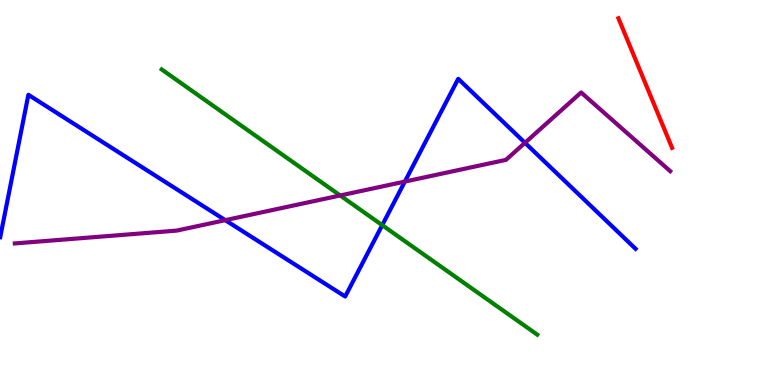[{'lines': ['blue', 'red'], 'intersections': []}, {'lines': ['green', 'red'], 'intersections': []}, {'lines': ['purple', 'red'], 'intersections': []}, {'lines': ['blue', 'green'], 'intersections': [{'x': 4.93, 'y': 4.15}]}, {'lines': ['blue', 'purple'], 'intersections': [{'x': 2.91, 'y': 4.28}, {'x': 5.22, 'y': 5.28}, {'x': 6.77, 'y': 6.29}]}, {'lines': ['green', 'purple'], 'intersections': [{'x': 4.39, 'y': 4.92}]}]